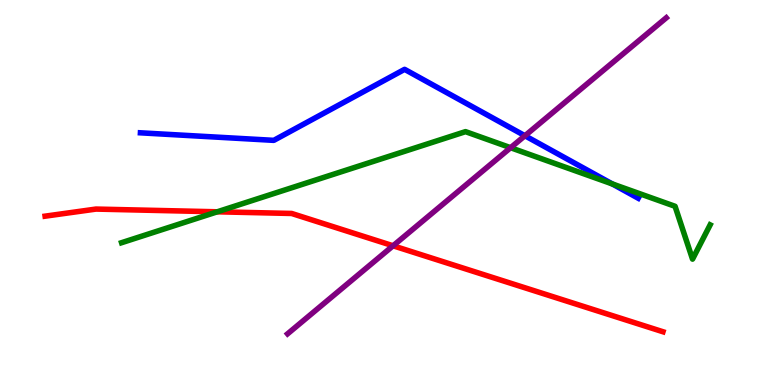[{'lines': ['blue', 'red'], 'intersections': []}, {'lines': ['green', 'red'], 'intersections': [{'x': 2.8, 'y': 4.5}]}, {'lines': ['purple', 'red'], 'intersections': [{'x': 5.07, 'y': 3.62}]}, {'lines': ['blue', 'green'], 'intersections': [{'x': 7.9, 'y': 5.22}]}, {'lines': ['blue', 'purple'], 'intersections': [{'x': 6.77, 'y': 6.47}]}, {'lines': ['green', 'purple'], 'intersections': [{'x': 6.59, 'y': 6.16}]}]